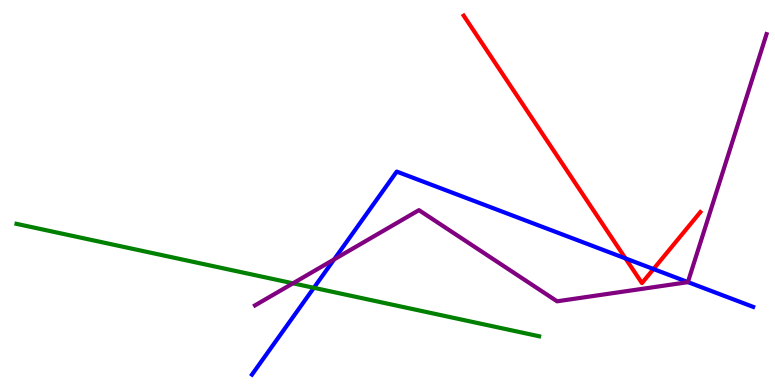[{'lines': ['blue', 'red'], 'intersections': [{'x': 8.07, 'y': 3.29}, {'x': 8.43, 'y': 3.01}]}, {'lines': ['green', 'red'], 'intersections': []}, {'lines': ['purple', 'red'], 'intersections': []}, {'lines': ['blue', 'green'], 'intersections': [{'x': 4.05, 'y': 2.52}]}, {'lines': ['blue', 'purple'], 'intersections': [{'x': 4.31, 'y': 3.26}, {'x': 8.88, 'y': 2.67}]}, {'lines': ['green', 'purple'], 'intersections': [{'x': 3.78, 'y': 2.64}]}]